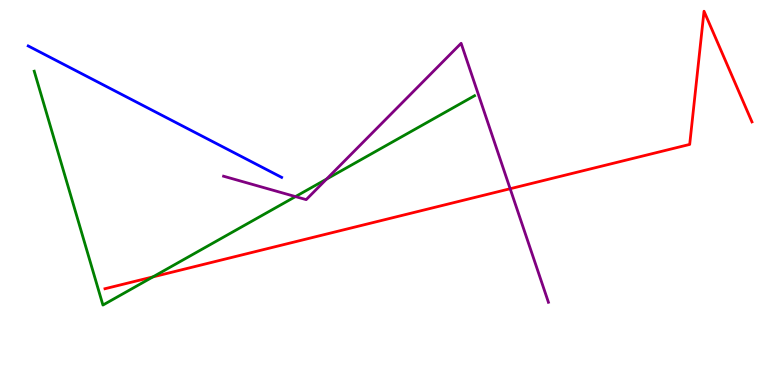[{'lines': ['blue', 'red'], 'intersections': []}, {'lines': ['green', 'red'], 'intersections': [{'x': 1.97, 'y': 2.81}]}, {'lines': ['purple', 'red'], 'intersections': [{'x': 6.58, 'y': 5.1}]}, {'lines': ['blue', 'green'], 'intersections': []}, {'lines': ['blue', 'purple'], 'intersections': []}, {'lines': ['green', 'purple'], 'intersections': [{'x': 3.81, 'y': 4.89}, {'x': 4.21, 'y': 5.35}]}]